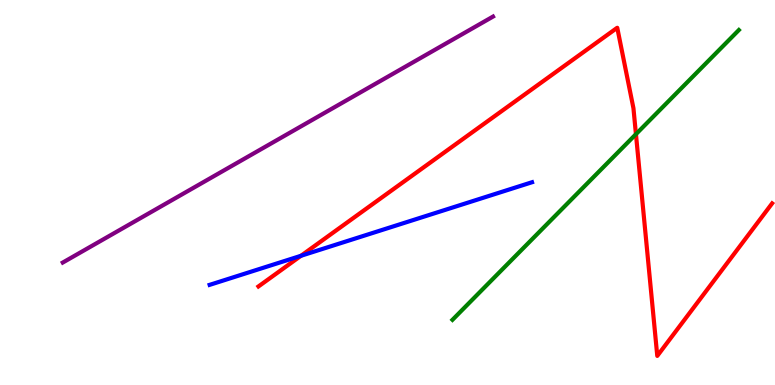[{'lines': ['blue', 'red'], 'intersections': [{'x': 3.88, 'y': 3.36}]}, {'lines': ['green', 'red'], 'intersections': [{'x': 8.21, 'y': 6.51}]}, {'lines': ['purple', 'red'], 'intersections': []}, {'lines': ['blue', 'green'], 'intersections': []}, {'lines': ['blue', 'purple'], 'intersections': []}, {'lines': ['green', 'purple'], 'intersections': []}]